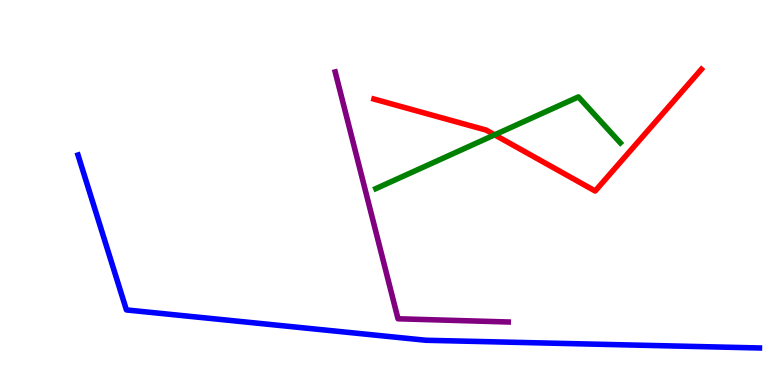[{'lines': ['blue', 'red'], 'intersections': []}, {'lines': ['green', 'red'], 'intersections': [{'x': 6.38, 'y': 6.5}]}, {'lines': ['purple', 'red'], 'intersections': []}, {'lines': ['blue', 'green'], 'intersections': []}, {'lines': ['blue', 'purple'], 'intersections': []}, {'lines': ['green', 'purple'], 'intersections': []}]